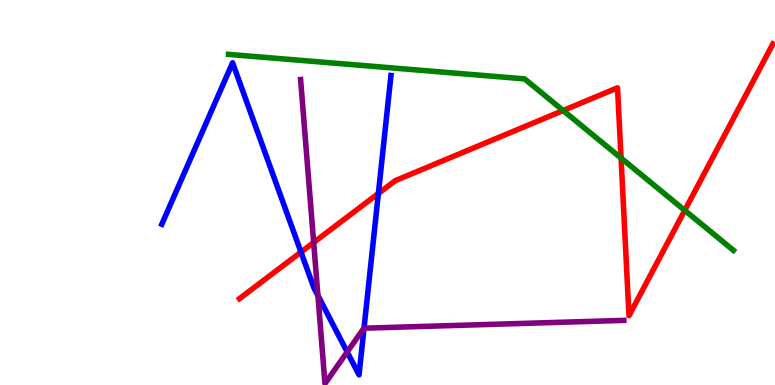[{'lines': ['blue', 'red'], 'intersections': [{'x': 3.88, 'y': 3.45}, {'x': 4.88, 'y': 4.97}]}, {'lines': ['green', 'red'], 'intersections': [{'x': 7.27, 'y': 7.13}, {'x': 8.01, 'y': 5.89}, {'x': 8.84, 'y': 4.54}]}, {'lines': ['purple', 'red'], 'intersections': [{'x': 4.05, 'y': 3.7}]}, {'lines': ['blue', 'green'], 'intersections': []}, {'lines': ['blue', 'purple'], 'intersections': [{'x': 4.1, 'y': 2.32}, {'x': 4.48, 'y': 0.858}, {'x': 4.7, 'y': 1.48}]}, {'lines': ['green', 'purple'], 'intersections': []}]